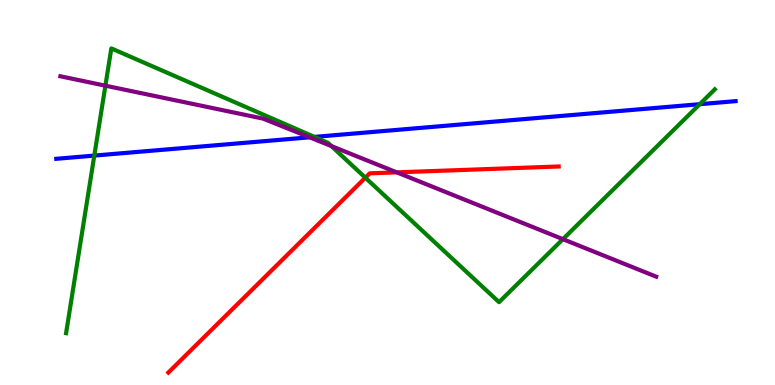[{'lines': ['blue', 'red'], 'intersections': []}, {'lines': ['green', 'red'], 'intersections': [{'x': 4.71, 'y': 5.38}]}, {'lines': ['purple', 'red'], 'intersections': [{'x': 5.12, 'y': 5.52}]}, {'lines': ['blue', 'green'], 'intersections': [{'x': 1.22, 'y': 5.96}, {'x': 4.06, 'y': 6.44}, {'x': 9.03, 'y': 7.29}]}, {'lines': ['blue', 'purple'], 'intersections': [{'x': 3.99, 'y': 6.43}]}, {'lines': ['green', 'purple'], 'intersections': [{'x': 1.36, 'y': 7.77}, {'x': 4.28, 'y': 6.21}, {'x': 7.26, 'y': 3.79}]}]